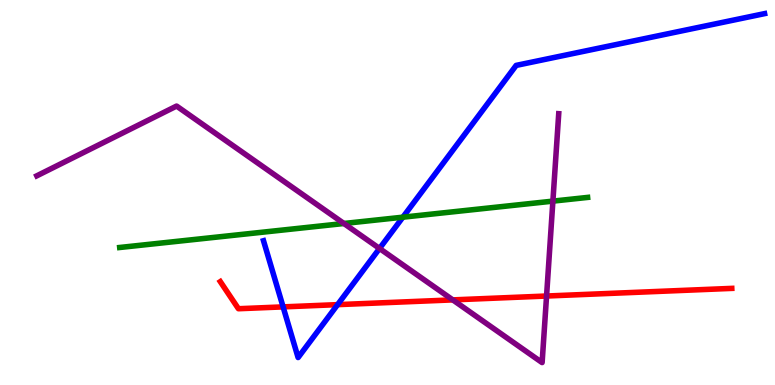[{'lines': ['blue', 'red'], 'intersections': [{'x': 3.65, 'y': 2.03}, {'x': 4.36, 'y': 2.09}]}, {'lines': ['green', 'red'], 'intersections': []}, {'lines': ['purple', 'red'], 'intersections': [{'x': 5.84, 'y': 2.21}, {'x': 7.05, 'y': 2.31}]}, {'lines': ['blue', 'green'], 'intersections': [{'x': 5.2, 'y': 4.36}]}, {'lines': ['blue', 'purple'], 'intersections': [{'x': 4.9, 'y': 3.55}]}, {'lines': ['green', 'purple'], 'intersections': [{'x': 4.44, 'y': 4.2}, {'x': 7.13, 'y': 4.78}]}]